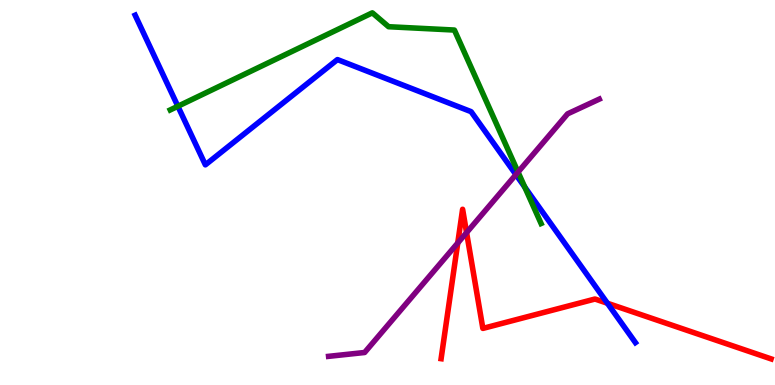[{'lines': ['blue', 'red'], 'intersections': [{'x': 7.84, 'y': 2.12}]}, {'lines': ['green', 'red'], 'intersections': []}, {'lines': ['purple', 'red'], 'intersections': [{'x': 5.91, 'y': 3.69}, {'x': 6.02, 'y': 3.96}]}, {'lines': ['blue', 'green'], 'intersections': [{'x': 2.3, 'y': 7.24}, {'x': 6.77, 'y': 5.14}]}, {'lines': ['blue', 'purple'], 'intersections': [{'x': 6.66, 'y': 5.46}]}, {'lines': ['green', 'purple'], 'intersections': [{'x': 6.68, 'y': 5.53}]}]